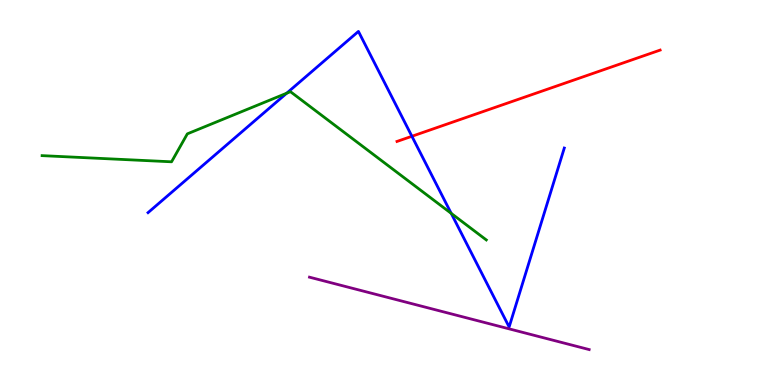[{'lines': ['blue', 'red'], 'intersections': [{'x': 5.31, 'y': 6.46}]}, {'lines': ['green', 'red'], 'intersections': []}, {'lines': ['purple', 'red'], 'intersections': []}, {'lines': ['blue', 'green'], 'intersections': [{'x': 3.7, 'y': 7.58}, {'x': 5.82, 'y': 4.46}]}, {'lines': ['blue', 'purple'], 'intersections': []}, {'lines': ['green', 'purple'], 'intersections': []}]